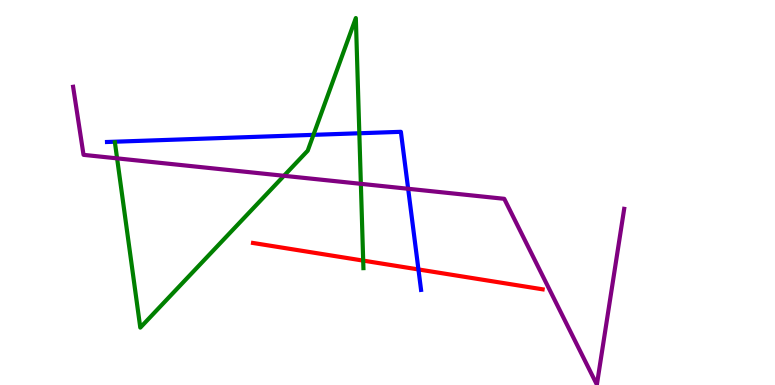[{'lines': ['blue', 'red'], 'intersections': [{'x': 5.4, 'y': 3.0}]}, {'lines': ['green', 'red'], 'intersections': [{'x': 4.69, 'y': 3.23}]}, {'lines': ['purple', 'red'], 'intersections': []}, {'lines': ['blue', 'green'], 'intersections': [{'x': 4.04, 'y': 6.5}, {'x': 4.64, 'y': 6.54}]}, {'lines': ['blue', 'purple'], 'intersections': [{'x': 5.27, 'y': 5.1}]}, {'lines': ['green', 'purple'], 'intersections': [{'x': 1.51, 'y': 5.89}, {'x': 3.66, 'y': 5.43}, {'x': 4.66, 'y': 5.23}]}]